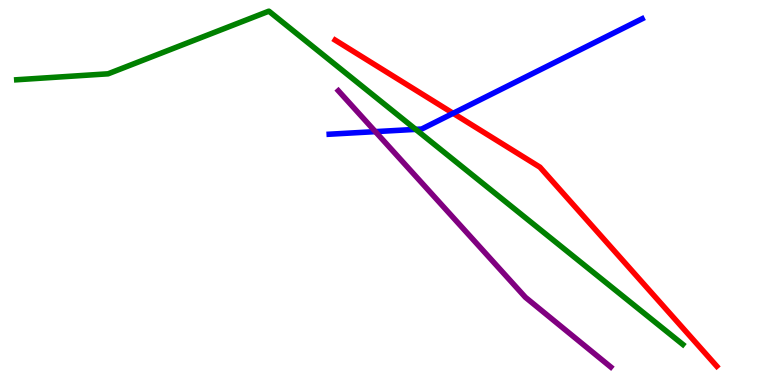[{'lines': ['blue', 'red'], 'intersections': [{'x': 5.85, 'y': 7.06}]}, {'lines': ['green', 'red'], 'intersections': []}, {'lines': ['purple', 'red'], 'intersections': []}, {'lines': ['blue', 'green'], 'intersections': [{'x': 5.36, 'y': 6.64}]}, {'lines': ['blue', 'purple'], 'intersections': [{'x': 4.84, 'y': 6.58}]}, {'lines': ['green', 'purple'], 'intersections': []}]